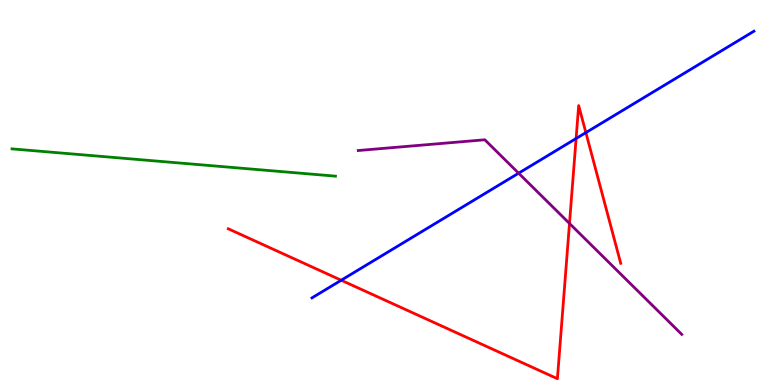[{'lines': ['blue', 'red'], 'intersections': [{'x': 4.4, 'y': 2.72}, {'x': 7.43, 'y': 6.4}, {'x': 7.56, 'y': 6.56}]}, {'lines': ['green', 'red'], 'intersections': []}, {'lines': ['purple', 'red'], 'intersections': [{'x': 7.35, 'y': 4.2}]}, {'lines': ['blue', 'green'], 'intersections': []}, {'lines': ['blue', 'purple'], 'intersections': [{'x': 6.69, 'y': 5.5}]}, {'lines': ['green', 'purple'], 'intersections': []}]